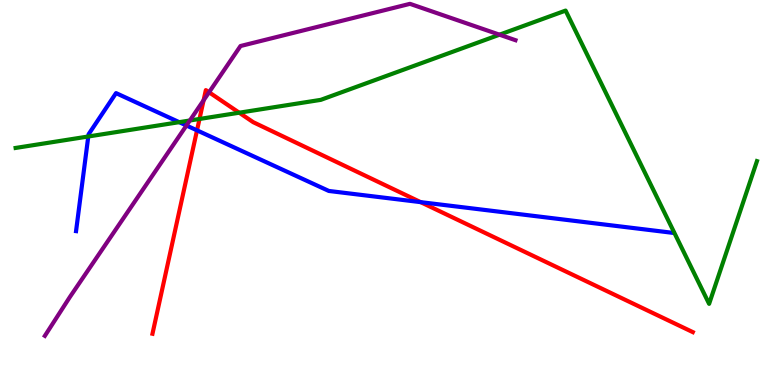[{'lines': ['blue', 'red'], 'intersections': [{'x': 2.54, 'y': 6.61}, {'x': 5.43, 'y': 4.75}]}, {'lines': ['green', 'red'], 'intersections': [{'x': 2.57, 'y': 6.91}, {'x': 3.09, 'y': 7.07}]}, {'lines': ['purple', 'red'], 'intersections': [{'x': 2.63, 'y': 7.39}, {'x': 2.7, 'y': 7.6}]}, {'lines': ['blue', 'green'], 'intersections': [{'x': 1.14, 'y': 6.45}, {'x': 2.31, 'y': 6.83}]}, {'lines': ['blue', 'purple'], 'intersections': [{'x': 2.41, 'y': 6.74}]}, {'lines': ['green', 'purple'], 'intersections': [{'x': 2.45, 'y': 6.87}, {'x': 6.45, 'y': 9.1}]}]